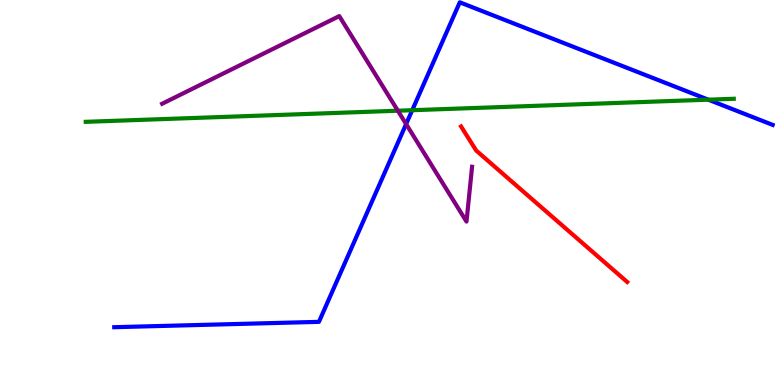[{'lines': ['blue', 'red'], 'intersections': []}, {'lines': ['green', 'red'], 'intersections': []}, {'lines': ['purple', 'red'], 'intersections': []}, {'lines': ['blue', 'green'], 'intersections': [{'x': 5.32, 'y': 7.14}, {'x': 9.14, 'y': 7.41}]}, {'lines': ['blue', 'purple'], 'intersections': [{'x': 5.24, 'y': 6.78}]}, {'lines': ['green', 'purple'], 'intersections': [{'x': 5.13, 'y': 7.12}]}]